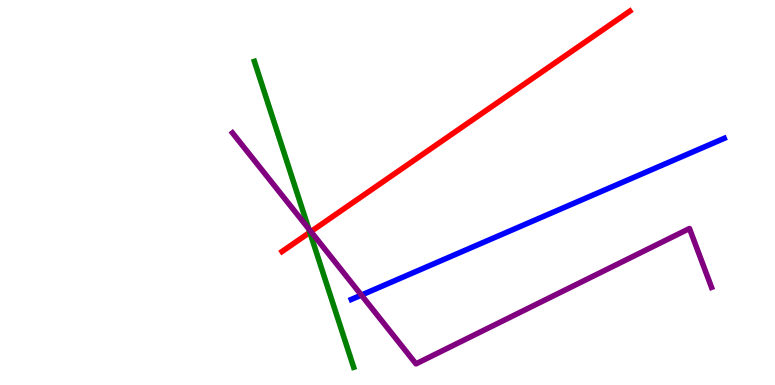[{'lines': ['blue', 'red'], 'intersections': []}, {'lines': ['green', 'red'], 'intersections': [{'x': 4.0, 'y': 3.97}]}, {'lines': ['purple', 'red'], 'intersections': [{'x': 4.01, 'y': 3.98}]}, {'lines': ['blue', 'green'], 'intersections': []}, {'lines': ['blue', 'purple'], 'intersections': [{'x': 4.66, 'y': 2.34}]}, {'lines': ['green', 'purple'], 'intersections': [{'x': 3.98, 'y': 4.06}]}]